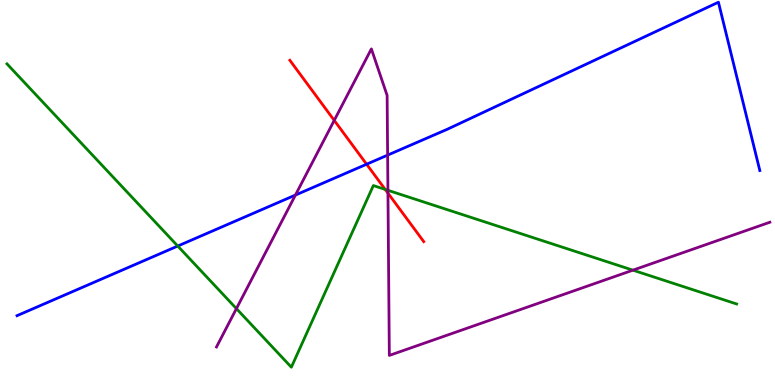[{'lines': ['blue', 'red'], 'intersections': [{'x': 4.73, 'y': 5.73}]}, {'lines': ['green', 'red'], 'intersections': [{'x': 4.97, 'y': 5.08}]}, {'lines': ['purple', 'red'], 'intersections': [{'x': 4.31, 'y': 6.87}, {'x': 5.01, 'y': 4.98}]}, {'lines': ['blue', 'green'], 'intersections': [{'x': 2.29, 'y': 3.61}]}, {'lines': ['blue', 'purple'], 'intersections': [{'x': 3.81, 'y': 4.93}, {'x': 5.0, 'y': 5.97}]}, {'lines': ['green', 'purple'], 'intersections': [{'x': 3.05, 'y': 1.98}, {'x': 5.01, 'y': 5.06}, {'x': 8.17, 'y': 2.98}]}]